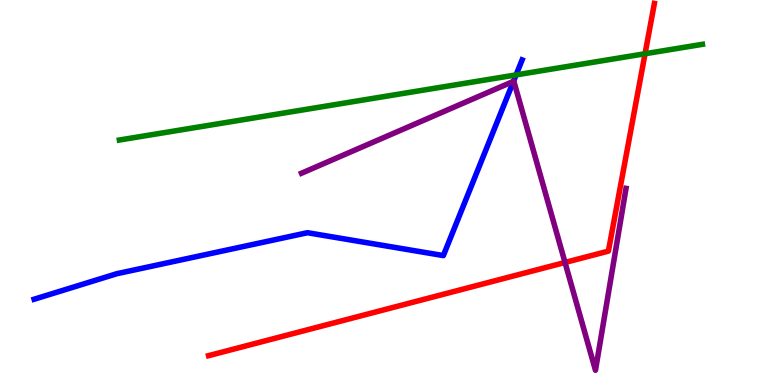[{'lines': ['blue', 'red'], 'intersections': []}, {'lines': ['green', 'red'], 'intersections': [{'x': 8.32, 'y': 8.6}]}, {'lines': ['purple', 'red'], 'intersections': [{'x': 7.29, 'y': 3.18}]}, {'lines': ['blue', 'green'], 'intersections': [{'x': 6.66, 'y': 8.05}]}, {'lines': ['blue', 'purple'], 'intersections': [{'x': 6.63, 'y': 7.89}]}, {'lines': ['green', 'purple'], 'intersections': []}]